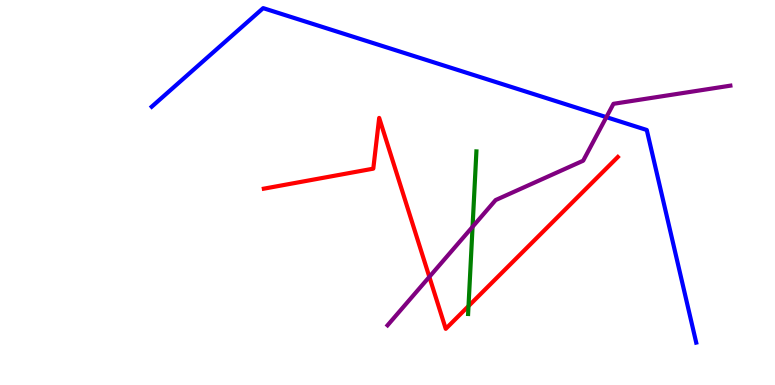[{'lines': ['blue', 'red'], 'intersections': []}, {'lines': ['green', 'red'], 'intersections': [{'x': 6.05, 'y': 2.05}]}, {'lines': ['purple', 'red'], 'intersections': [{'x': 5.54, 'y': 2.81}]}, {'lines': ['blue', 'green'], 'intersections': []}, {'lines': ['blue', 'purple'], 'intersections': [{'x': 7.82, 'y': 6.96}]}, {'lines': ['green', 'purple'], 'intersections': [{'x': 6.1, 'y': 4.11}]}]